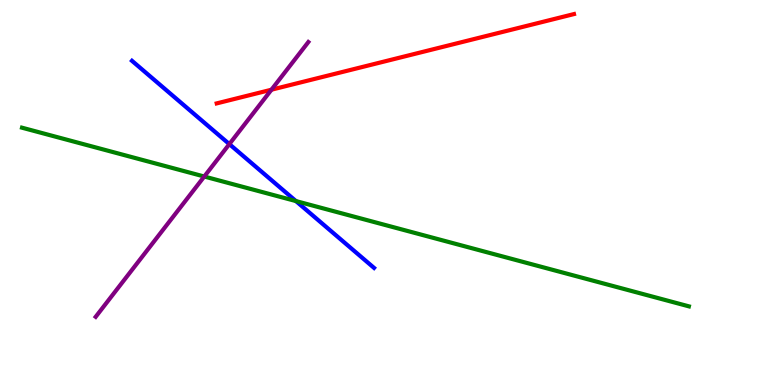[{'lines': ['blue', 'red'], 'intersections': []}, {'lines': ['green', 'red'], 'intersections': []}, {'lines': ['purple', 'red'], 'intersections': [{'x': 3.5, 'y': 7.67}]}, {'lines': ['blue', 'green'], 'intersections': [{'x': 3.82, 'y': 4.78}]}, {'lines': ['blue', 'purple'], 'intersections': [{'x': 2.96, 'y': 6.26}]}, {'lines': ['green', 'purple'], 'intersections': [{'x': 2.64, 'y': 5.42}]}]